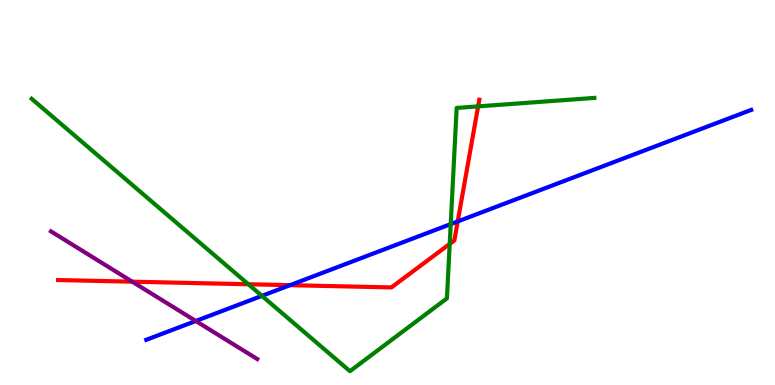[{'lines': ['blue', 'red'], 'intersections': [{'x': 3.74, 'y': 2.59}, {'x': 5.91, 'y': 4.25}]}, {'lines': ['green', 'red'], 'intersections': [{'x': 3.2, 'y': 2.62}, {'x': 5.8, 'y': 3.66}, {'x': 6.17, 'y': 7.24}]}, {'lines': ['purple', 'red'], 'intersections': [{'x': 1.71, 'y': 2.68}]}, {'lines': ['blue', 'green'], 'intersections': [{'x': 3.38, 'y': 2.32}, {'x': 5.82, 'y': 4.18}]}, {'lines': ['blue', 'purple'], 'intersections': [{'x': 2.53, 'y': 1.66}]}, {'lines': ['green', 'purple'], 'intersections': []}]